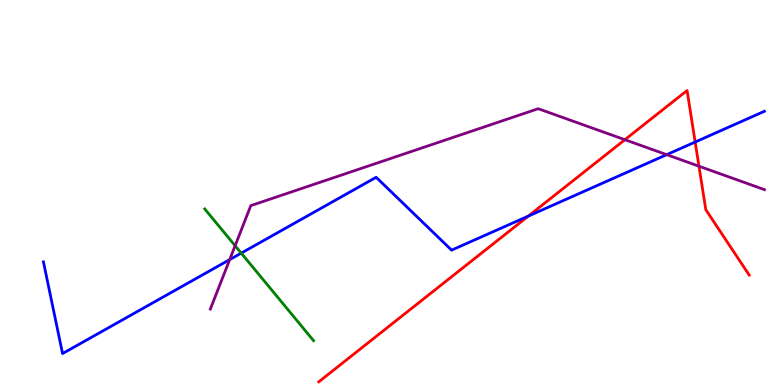[{'lines': ['blue', 'red'], 'intersections': [{'x': 6.82, 'y': 4.39}, {'x': 8.97, 'y': 6.31}]}, {'lines': ['green', 'red'], 'intersections': []}, {'lines': ['purple', 'red'], 'intersections': [{'x': 8.06, 'y': 6.37}, {'x': 9.02, 'y': 5.68}]}, {'lines': ['blue', 'green'], 'intersections': [{'x': 3.11, 'y': 3.43}]}, {'lines': ['blue', 'purple'], 'intersections': [{'x': 2.96, 'y': 3.26}, {'x': 8.6, 'y': 5.98}]}, {'lines': ['green', 'purple'], 'intersections': [{'x': 3.03, 'y': 3.62}]}]